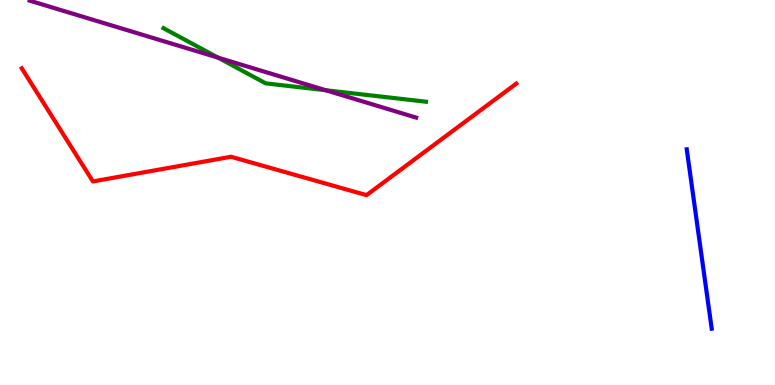[{'lines': ['blue', 'red'], 'intersections': []}, {'lines': ['green', 'red'], 'intersections': []}, {'lines': ['purple', 'red'], 'intersections': []}, {'lines': ['blue', 'green'], 'intersections': []}, {'lines': ['blue', 'purple'], 'intersections': []}, {'lines': ['green', 'purple'], 'intersections': [{'x': 2.81, 'y': 8.5}, {'x': 4.2, 'y': 7.66}]}]